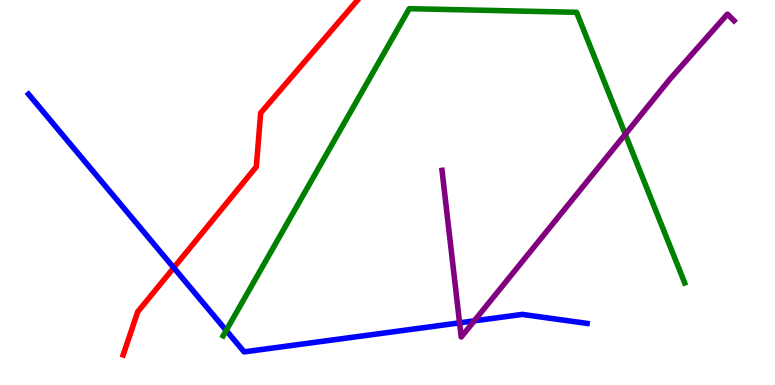[{'lines': ['blue', 'red'], 'intersections': [{'x': 2.24, 'y': 3.05}]}, {'lines': ['green', 'red'], 'intersections': []}, {'lines': ['purple', 'red'], 'intersections': []}, {'lines': ['blue', 'green'], 'intersections': [{'x': 2.92, 'y': 1.42}]}, {'lines': ['blue', 'purple'], 'intersections': [{'x': 5.93, 'y': 1.61}, {'x': 6.12, 'y': 1.67}]}, {'lines': ['green', 'purple'], 'intersections': [{'x': 8.07, 'y': 6.51}]}]